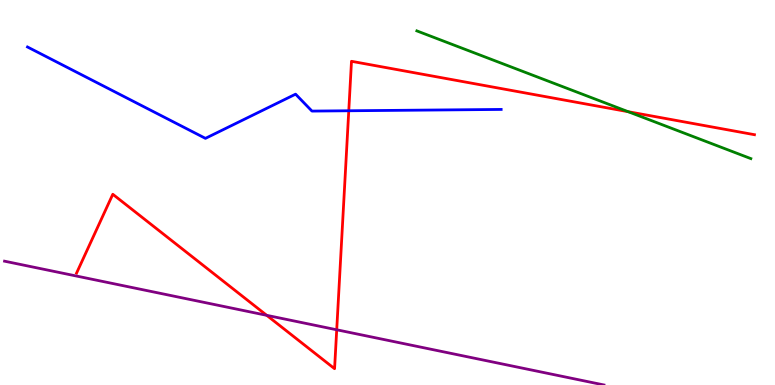[{'lines': ['blue', 'red'], 'intersections': [{'x': 4.5, 'y': 7.12}]}, {'lines': ['green', 'red'], 'intersections': [{'x': 8.11, 'y': 7.1}]}, {'lines': ['purple', 'red'], 'intersections': [{'x': 3.44, 'y': 1.81}, {'x': 4.34, 'y': 1.43}]}, {'lines': ['blue', 'green'], 'intersections': []}, {'lines': ['blue', 'purple'], 'intersections': []}, {'lines': ['green', 'purple'], 'intersections': []}]